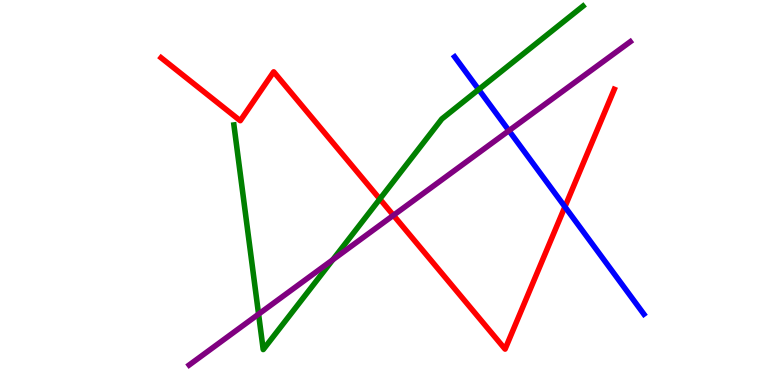[{'lines': ['blue', 'red'], 'intersections': [{'x': 7.29, 'y': 4.63}]}, {'lines': ['green', 'red'], 'intersections': [{'x': 4.9, 'y': 4.83}]}, {'lines': ['purple', 'red'], 'intersections': [{'x': 5.08, 'y': 4.41}]}, {'lines': ['blue', 'green'], 'intersections': [{'x': 6.18, 'y': 7.68}]}, {'lines': ['blue', 'purple'], 'intersections': [{'x': 6.57, 'y': 6.61}]}, {'lines': ['green', 'purple'], 'intersections': [{'x': 3.34, 'y': 1.84}, {'x': 4.29, 'y': 3.25}]}]